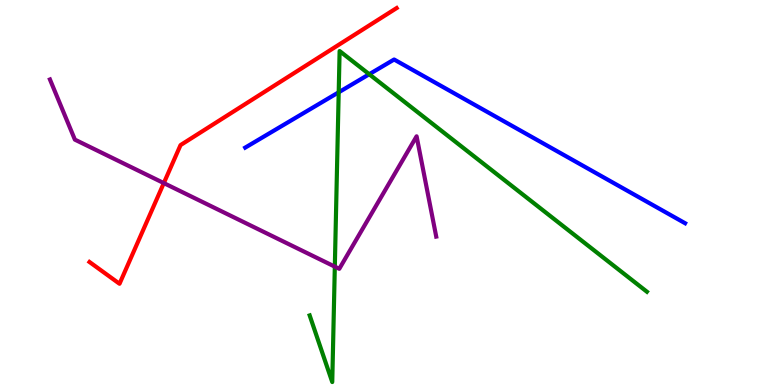[{'lines': ['blue', 'red'], 'intersections': []}, {'lines': ['green', 'red'], 'intersections': []}, {'lines': ['purple', 'red'], 'intersections': [{'x': 2.11, 'y': 5.24}]}, {'lines': ['blue', 'green'], 'intersections': [{'x': 4.37, 'y': 7.6}, {'x': 4.76, 'y': 8.07}]}, {'lines': ['blue', 'purple'], 'intersections': []}, {'lines': ['green', 'purple'], 'intersections': [{'x': 4.32, 'y': 3.07}]}]